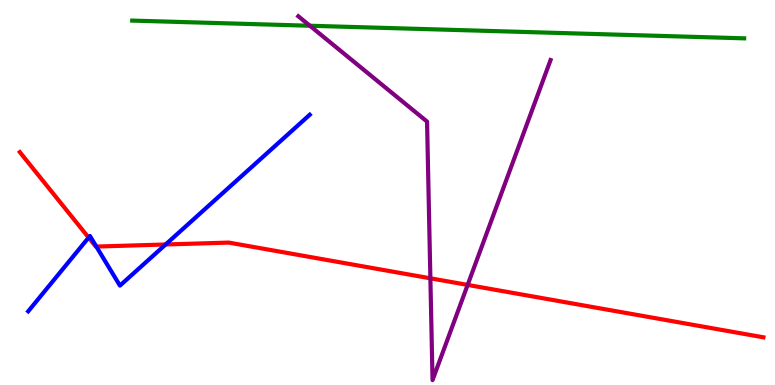[{'lines': ['blue', 'red'], 'intersections': [{'x': 1.14, 'y': 3.83}, {'x': 1.24, 'y': 3.6}, {'x': 2.14, 'y': 3.65}]}, {'lines': ['green', 'red'], 'intersections': []}, {'lines': ['purple', 'red'], 'intersections': [{'x': 5.55, 'y': 2.77}, {'x': 6.03, 'y': 2.6}]}, {'lines': ['blue', 'green'], 'intersections': []}, {'lines': ['blue', 'purple'], 'intersections': []}, {'lines': ['green', 'purple'], 'intersections': [{'x': 4.0, 'y': 9.33}]}]